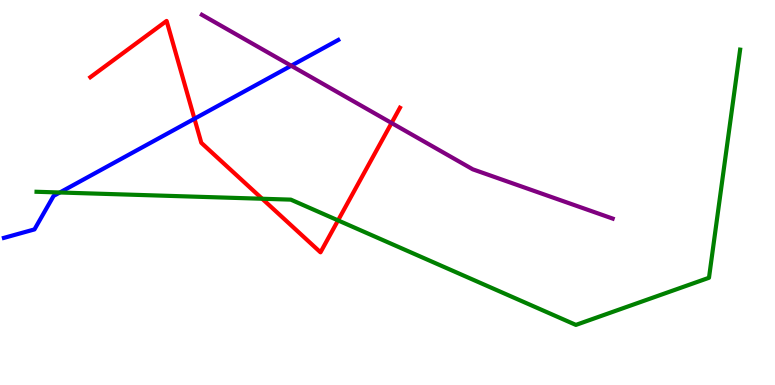[{'lines': ['blue', 'red'], 'intersections': [{'x': 2.51, 'y': 6.92}]}, {'lines': ['green', 'red'], 'intersections': [{'x': 3.38, 'y': 4.84}, {'x': 4.36, 'y': 4.28}]}, {'lines': ['purple', 'red'], 'intersections': [{'x': 5.05, 'y': 6.81}]}, {'lines': ['blue', 'green'], 'intersections': [{'x': 0.772, 'y': 5.0}]}, {'lines': ['blue', 'purple'], 'intersections': [{'x': 3.76, 'y': 8.29}]}, {'lines': ['green', 'purple'], 'intersections': []}]